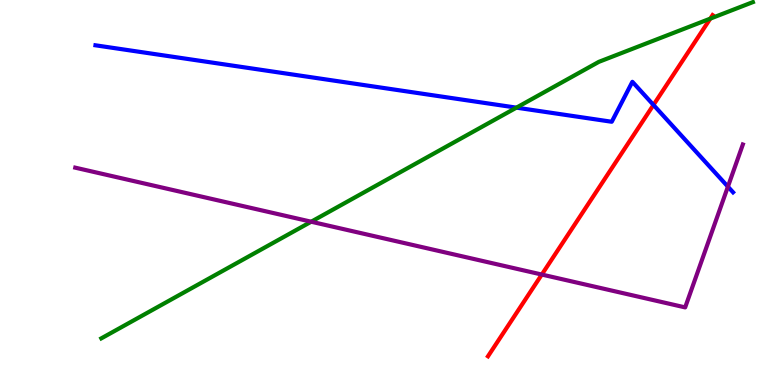[{'lines': ['blue', 'red'], 'intersections': [{'x': 8.43, 'y': 7.27}]}, {'lines': ['green', 'red'], 'intersections': [{'x': 9.16, 'y': 9.52}]}, {'lines': ['purple', 'red'], 'intersections': [{'x': 6.99, 'y': 2.87}]}, {'lines': ['blue', 'green'], 'intersections': [{'x': 6.66, 'y': 7.2}]}, {'lines': ['blue', 'purple'], 'intersections': [{'x': 9.39, 'y': 5.15}]}, {'lines': ['green', 'purple'], 'intersections': [{'x': 4.02, 'y': 4.24}]}]